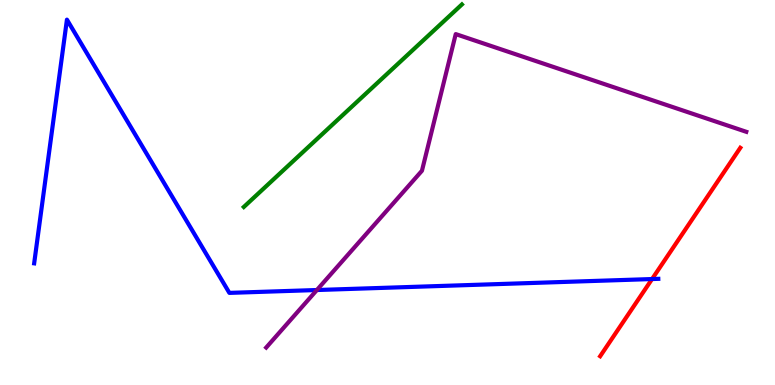[{'lines': ['blue', 'red'], 'intersections': [{'x': 8.41, 'y': 2.75}]}, {'lines': ['green', 'red'], 'intersections': []}, {'lines': ['purple', 'red'], 'intersections': []}, {'lines': ['blue', 'green'], 'intersections': []}, {'lines': ['blue', 'purple'], 'intersections': [{'x': 4.09, 'y': 2.47}]}, {'lines': ['green', 'purple'], 'intersections': []}]